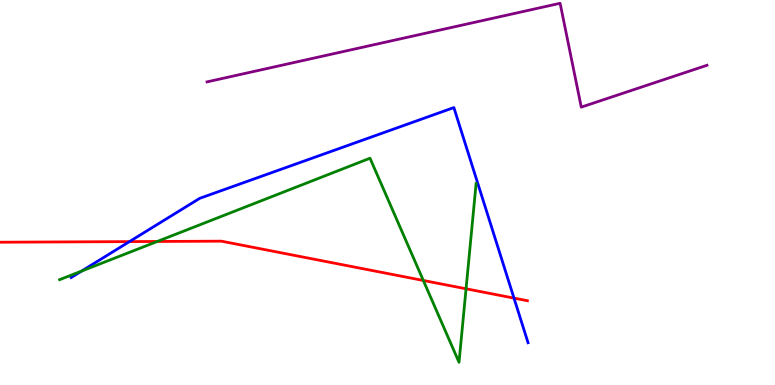[{'lines': ['blue', 'red'], 'intersections': [{'x': 1.67, 'y': 3.72}, {'x': 6.63, 'y': 2.26}]}, {'lines': ['green', 'red'], 'intersections': [{'x': 2.03, 'y': 3.73}, {'x': 5.46, 'y': 2.72}, {'x': 6.01, 'y': 2.5}]}, {'lines': ['purple', 'red'], 'intersections': []}, {'lines': ['blue', 'green'], 'intersections': [{'x': 1.05, 'y': 2.96}]}, {'lines': ['blue', 'purple'], 'intersections': []}, {'lines': ['green', 'purple'], 'intersections': []}]